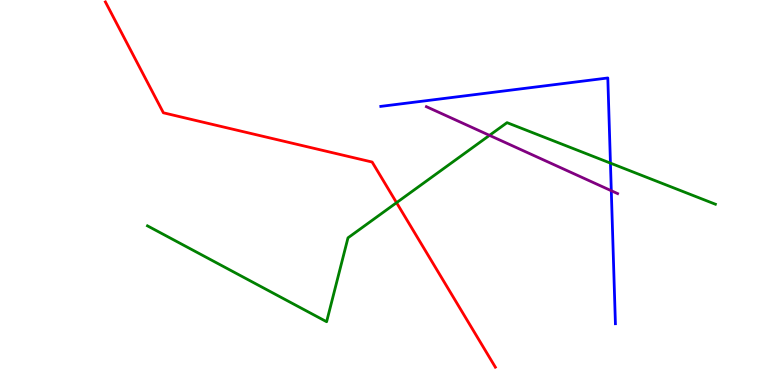[{'lines': ['blue', 'red'], 'intersections': []}, {'lines': ['green', 'red'], 'intersections': [{'x': 5.12, 'y': 4.74}]}, {'lines': ['purple', 'red'], 'intersections': []}, {'lines': ['blue', 'green'], 'intersections': [{'x': 7.88, 'y': 5.76}]}, {'lines': ['blue', 'purple'], 'intersections': [{'x': 7.89, 'y': 5.05}]}, {'lines': ['green', 'purple'], 'intersections': [{'x': 6.32, 'y': 6.48}]}]